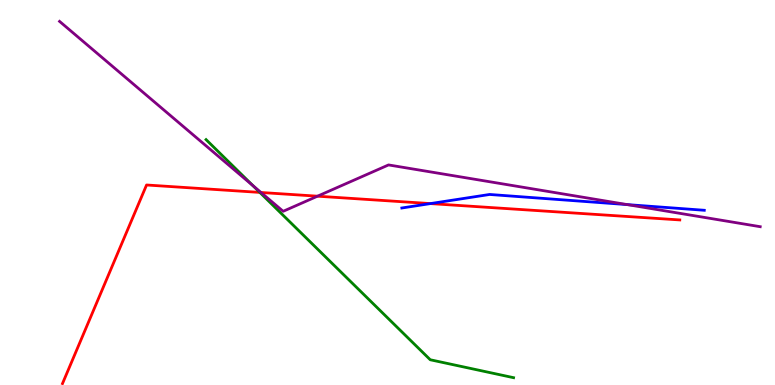[{'lines': ['blue', 'red'], 'intersections': [{'x': 5.55, 'y': 4.71}]}, {'lines': ['green', 'red'], 'intersections': [{'x': 3.35, 'y': 5.0}]}, {'lines': ['purple', 'red'], 'intersections': [{'x': 3.37, 'y': 5.0}, {'x': 4.1, 'y': 4.9}]}, {'lines': ['blue', 'green'], 'intersections': []}, {'lines': ['blue', 'purple'], 'intersections': [{'x': 8.09, 'y': 4.69}]}, {'lines': ['green', 'purple'], 'intersections': [{'x': 3.26, 'y': 5.18}]}]